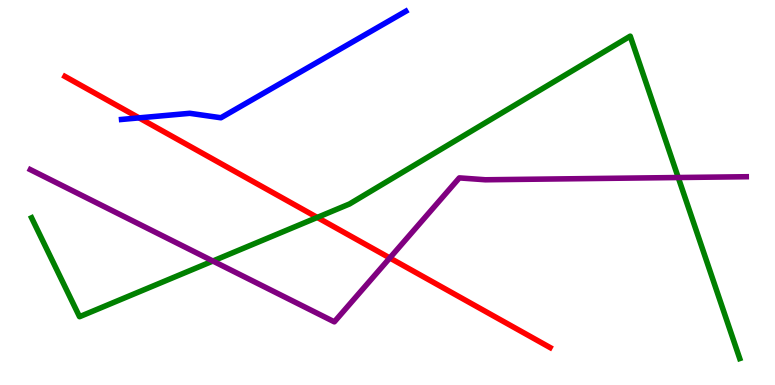[{'lines': ['blue', 'red'], 'intersections': [{'x': 1.79, 'y': 6.94}]}, {'lines': ['green', 'red'], 'intersections': [{'x': 4.09, 'y': 4.35}]}, {'lines': ['purple', 'red'], 'intersections': [{'x': 5.03, 'y': 3.3}]}, {'lines': ['blue', 'green'], 'intersections': []}, {'lines': ['blue', 'purple'], 'intersections': []}, {'lines': ['green', 'purple'], 'intersections': [{'x': 2.75, 'y': 3.22}, {'x': 8.75, 'y': 5.39}]}]